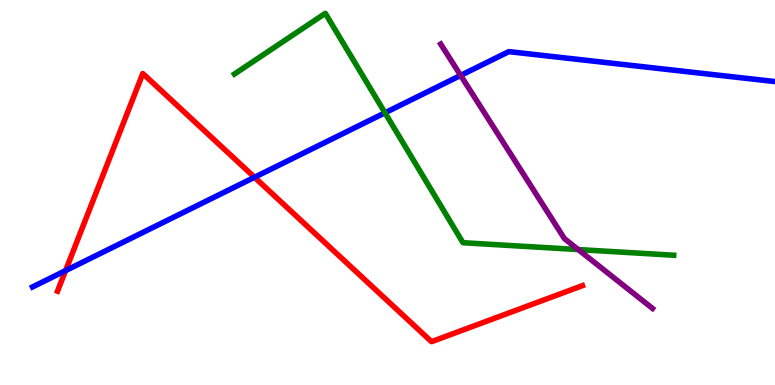[{'lines': ['blue', 'red'], 'intersections': [{'x': 0.846, 'y': 2.97}, {'x': 3.28, 'y': 5.4}]}, {'lines': ['green', 'red'], 'intersections': []}, {'lines': ['purple', 'red'], 'intersections': []}, {'lines': ['blue', 'green'], 'intersections': [{'x': 4.97, 'y': 7.07}]}, {'lines': ['blue', 'purple'], 'intersections': [{'x': 5.94, 'y': 8.04}]}, {'lines': ['green', 'purple'], 'intersections': [{'x': 7.46, 'y': 3.52}]}]